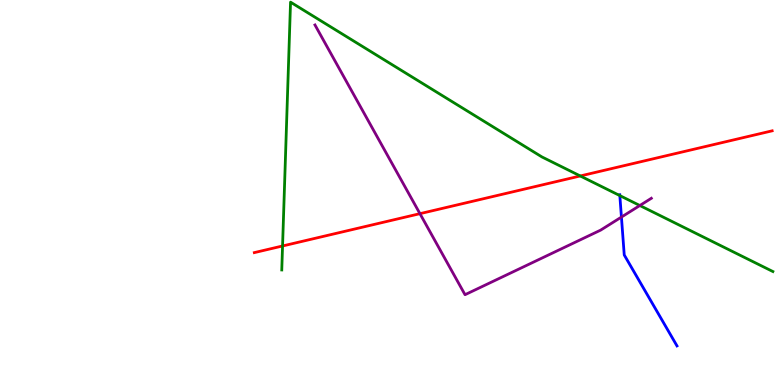[{'lines': ['blue', 'red'], 'intersections': []}, {'lines': ['green', 'red'], 'intersections': [{'x': 3.65, 'y': 3.61}, {'x': 7.49, 'y': 5.43}]}, {'lines': ['purple', 'red'], 'intersections': [{'x': 5.42, 'y': 4.45}]}, {'lines': ['blue', 'green'], 'intersections': [{'x': 8.0, 'y': 4.92}]}, {'lines': ['blue', 'purple'], 'intersections': [{'x': 8.02, 'y': 4.36}]}, {'lines': ['green', 'purple'], 'intersections': [{'x': 8.26, 'y': 4.66}]}]